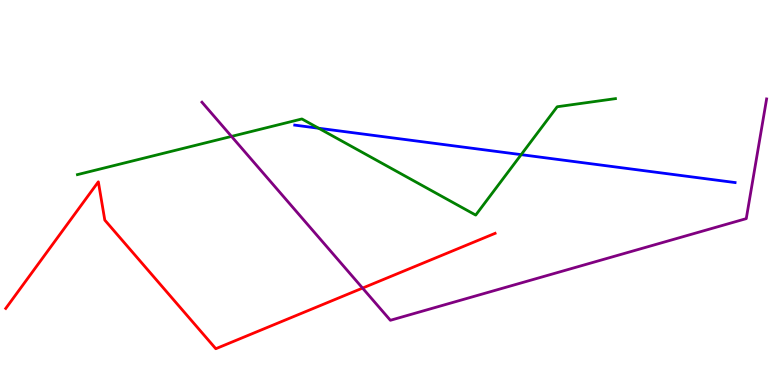[{'lines': ['blue', 'red'], 'intersections': []}, {'lines': ['green', 'red'], 'intersections': []}, {'lines': ['purple', 'red'], 'intersections': [{'x': 4.68, 'y': 2.52}]}, {'lines': ['blue', 'green'], 'intersections': [{'x': 4.11, 'y': 6.67}, {'x': 6.72, 'y': 5.98}]}, {'lines': ['blue', 'purple'], 'intersections': []}, {'lines': ['green', 'purple'], 'intersections': [{'x': 2.99, 'y': 6.46}]}]